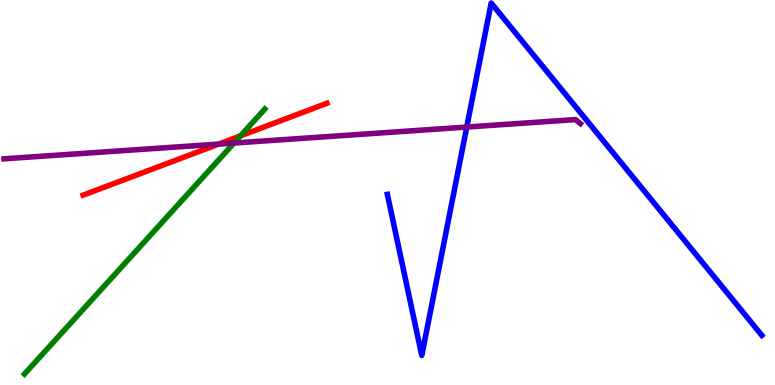[{'lines': ['blue', 'red'], 'intersections': []}, {'lines': ['green', 'red'], 'intersections': [{'x': 3.1, 'y': 6.47}]}, {'lines': ['purple', 'red'], 'intersections': [{'x': 2.82, 'y': 6.26}]}, {'lines': ['blue', 'green'], 'intersections': []}, {'lines': ['blue', 'purple'], 'intersections': [{'x': 6.02, 'y': 6.7}]}, {'lines': ['green', 'purple'], 'intersections': [{'x': 3.02, 'y': 6.28}]}]